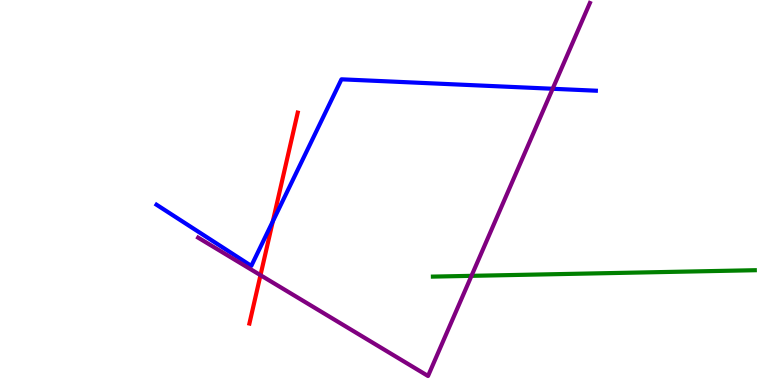[{'lines': ['blue', 'red'], 'intersections': [{'x': 3.52, 'y': 4.25}]}, {'lines': ['green', 'red'], 'intersections': []}, {'lines': ['purple', 'red'], 'intersections': [{'x': 3.36, 'y': 2.85}]}, {'lines': ['blue', 'green'], 'intersections': []}, {'lines': ['blue', 'purple'], 'intersections': [{'x': 7.13, 'y': 7.69}]}, {'lines': ['green', 'purple'], 'intersections': [{'x': 6.08, 'y': 2.84}]}]